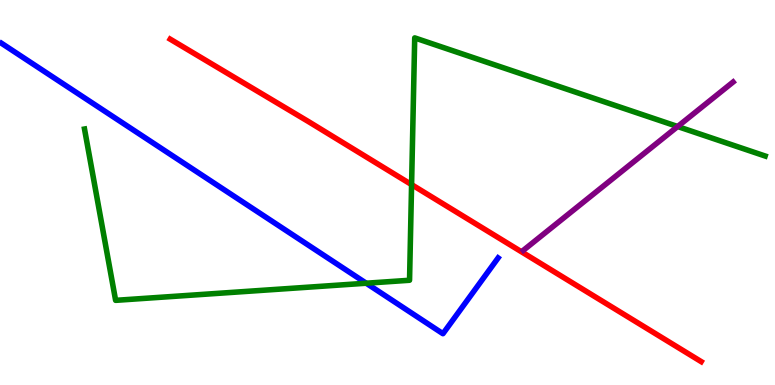[{'lines': ['blue', 'red'], 'intersections': []}, {'lines': ['green', 'red'], 'intersections': [{'x': 5.31, 'y': 5.2}]}, {'lines': ['purple', 'red'], 'intersections': []}, {'lines': ['blue', 'green'], 'intersections': [{'x': 4.73, 'y': 2.64}]}, {'lines': ['blue', 'purple'], 'intersections': []}, {'lines': ['green', 'purple'], 'intersections': [{'x': 8.74, 'y': 6.71}]}]